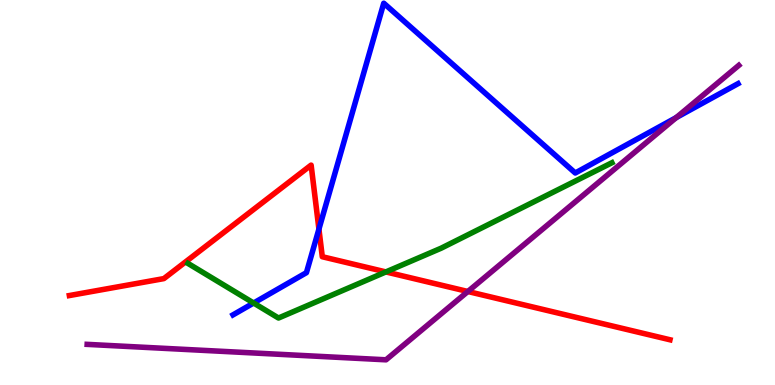[{'lines': ['blue', 'red'], 'intersections': [{'x': 4.12, 'y': 4.05}]}, {'lines': ['green', 'red'], 'intersections': [{'x': 4.98, 'y': 2.94}]}, {'lines': ['purple', 'red'], 'intersections': [{'x': 6.04, 'y': 2.43}]}, {'lines': ['blue', 'green'], 'intersections': [{'x': 3.27, 'y': 2.13}]}, {'lines': ['blue', 'purple'], 'intersections': [{'x': 8.73, 'y': 6.95}]}, {'lines': ['green', 'purple'], 'intersections': []}]